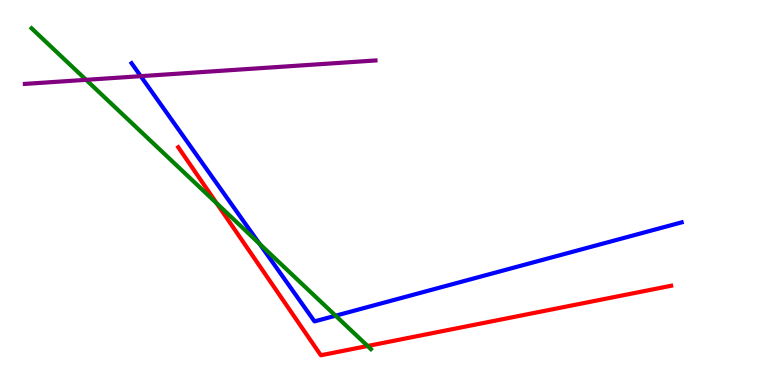[{'lines': ['blue', 'red'], 'intersections': []}, {'lines': ['green', 'red'], 'intersections': [{'x': 2.8, 'y': 4.72}, {'x': 4.74, 'y': 1.01}]}, {'lines': ['purple', 'red'], 'intersections': []}, {'lines': ['blue', 'green'], 'intersections': [{'x': 3.35, 'y': 3.67}, {'x': 4.33, 'y': 1.8}]}, {'lines': ['blue', 'purple'], 'intersections': [{'x': 1.82, 'y': 8.02}]}, {'lines': ['green', 'purple'], 'intersections': [{'x': 1.11, 'y': 7.93}]}]